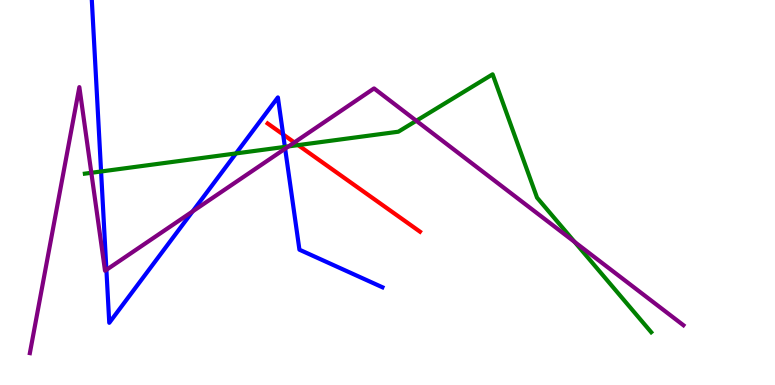[{'lines': ['blue', 'red'], 'intersections': [{'x': 3.65, 'y': 6.51}]}, {'lines': ['green', 'red'], 'intersections': [{'x': 3.85, 'y': 6.23}]}, {'lines': ['purple', 'red'], 'intersections': [{'x': 3.8, 'y': 6.3}]}, {'lines': ['blue', 'green'], 'intersections': [{'x': 1.3, 'y': 5.55}, {'x': 3.04, 'y': 6.01}, {'x': 3.68, 'y': 6.18}]}, {'lines': ['blue', 'purple'], 'intersections': [{'x': 1.37, 'y': 2.99}, {'x': 2.49, 'y': 4.51}, {'x': 3.68, 'y': 6.14}]}, {'lines': ['green', 'purple'], 'intersections': [{'x': 1.18, 'y': 5.51}, {'x': 3.72, 'y': 6.2}, {'x': 5.37, 'y': 6.86}, {'x': 7.41, 'y': 3.72}]}]